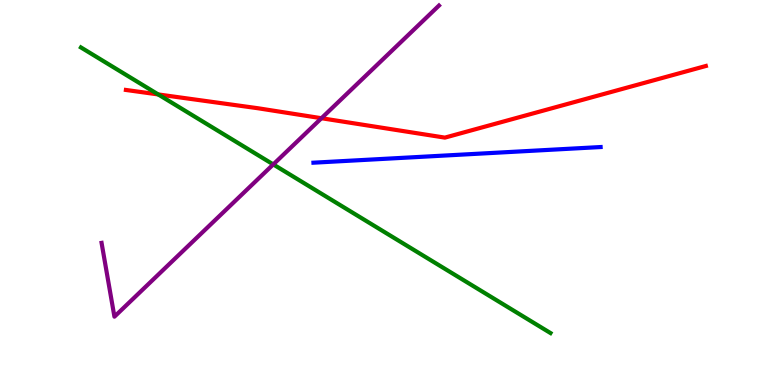[{'lines': ['blue', 'red'], 'intersections': []}, {'lines': ['green', 'red'], 'intersections': [{'x': 2.04, 'y': 7.55}]}, {'lines': ['purple', 'red'], 'intersections': [{'x': 4.15, 'y': 6.93}]}, {'lines': ['blue', 'green'], 'intersections': []}, {'lines': ['blue', 'purple'], 'intersections': []}, {'lines': ['green', 'purple'], 'intersections': [{'x': 3.53, 'y': 5.73}]}]